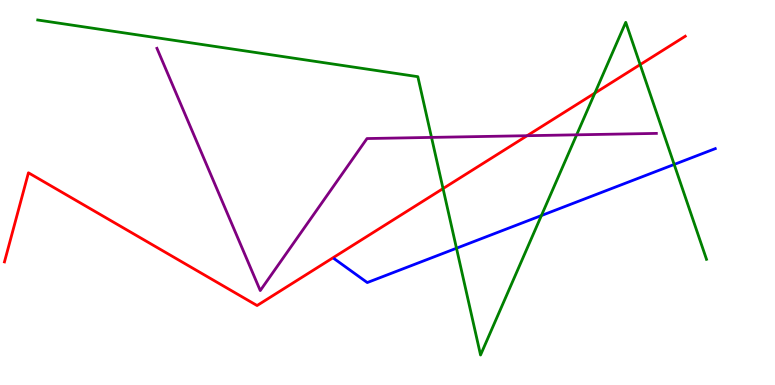[{'lines': ['blue', 'red'], 'intersections': []}, {'lines': ['green', 'red'], 'intersections': [{'x': 5.72, 'y': 5.1}, {'x': 7.68, 'y': 7.58}, {'x': 8.26, 'y': 8.32}]}, {'lines': ['purple', 'red'], 'intersections': [{'x': 6.8, 'y': 6.48}]}, {'lines': ['blue', 'green'], 'intersections': [{'x': 5.89, 'y': 3.55}, {'x': 6.99, 'y': 4.4}, {'x': 8.7, 'y': 5.73}]}, {'lines': ['blue', 'purple'], 'intersections': []}, {'lines': ['green', 'purple'], 'intersections': [{'x': 5.57, 'y': 6.43}, {'x': 7.44, 'y': 6.5}]}]